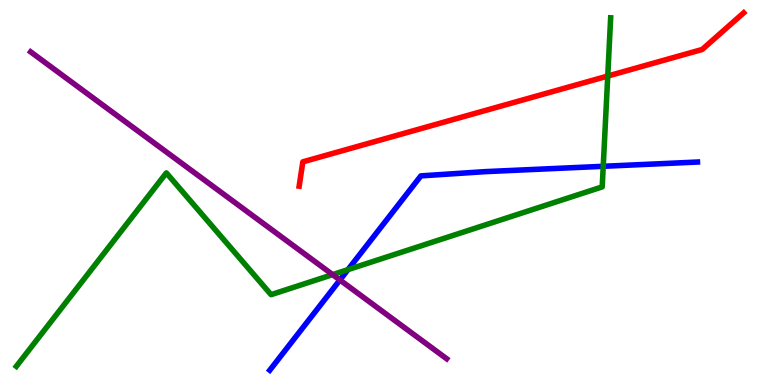[{'lines': ['blue', 'red'], 'intersections': []}, {'lines': ['green', 'red'], 'intersections': [{'x': 7.84, 'y': 8.02}]}, {'lines': ['purple', 'red'], 'intersections': []}, {'lines': ['blue', 'green'], 'intersections': [{'x': 4.49, 'y': 3.0}, {'x': 7.78, 'y': 5.68}]}, {'lines': ['blue', 'purple'], 'intersections': [{'x': 4.39, 'y': 2.73}]}, {'lines': ['green', 'purple'], 'intersections': [{'x': 4.29, 'y': 2.87}]}]